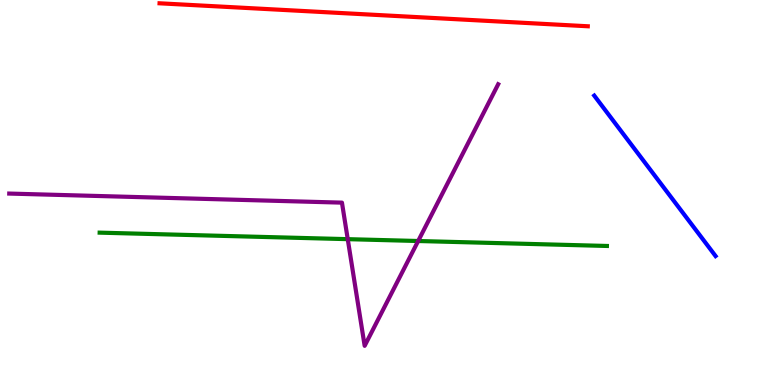[{'lines': ['blue', 'red'], 'intersections': []}, {'lines': ['green', 'red'], 'intersections': []}, {'lines': ['purple', 'red'], 'intersections': []}, {'lines': ['blue', 'green'], 'intersections': []}, {'lines': ['blue', 'purple'], 'intersections': []}, {'lines': ['green', 'purple'], 'intersections': [{'x': 4.49, 'y': 3.79}, {'x': 5.4, 'y': 3.74}]}]